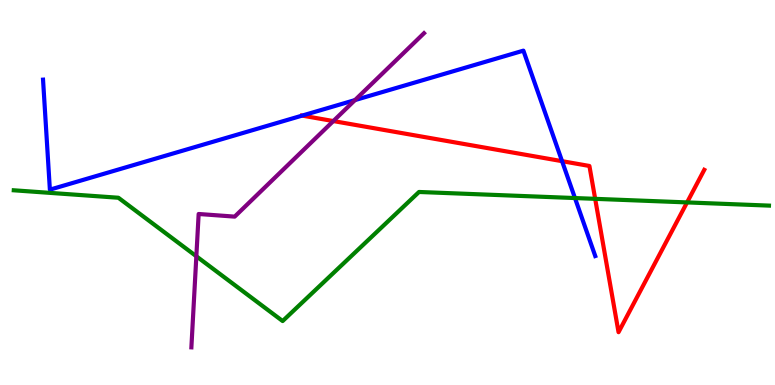[{'lines': ['blue', 'red'], 'intersections': [{'x': 3.9, 'y': 7.0}, {'x': 7.25, 'y': 5.81}]}, {'lines': ['green', 'red'], 'intersections': [{'x': 7.68, 'y': 4.84}, {'x': 8.87, 'y': 4.74}]}, {'lines': ['purple', 'red'], 'intersections': [{'x': 4.3, 'y': 6.86}]}, {'lines': ['blue', 'green'], 'intersections': [{'x': 7.42, 'y': 4.86}]}, {'lines': ['blue', 'purple'], 'intersections': [{'x': 4.58, 'y': 7.4}]}, {'lines': ['green', 'purple'], 'intersections': [{'x': 2.53, 'y': 3.34}]}]